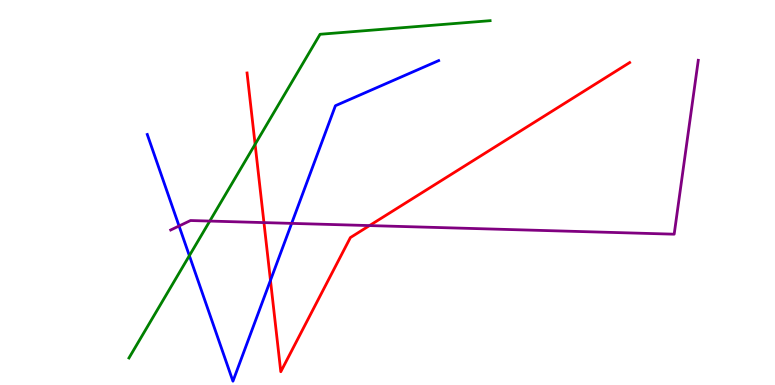[{'lines': ['blue', 'red'], 'intersections': [{'x': 3.49, 'y': 2.72}]}, {'lines': ['green', 'red'], 'intersections': [{'x': 3.29, 'y': 6.25}]}, {'lines': ['purple', 'red'], 'intersections': [{'x': 3.41, 'y': 4.22}, {'x': 4.77, 'y': 4.14}]}, {'lines': ['blue', 'green'], 'intersections': [{'x': 2.44, 'y': 3.36}]}, {'lines': ['blue', 'purple'], 'intersections': [{'x': 2.31, 'y': 4.13}, {'x': 3.76, 'y': 4.2}]}, {'lines': ['green', 'purple'], 'intersections': [{'x': 2.71, 'y': 4.26}]}]